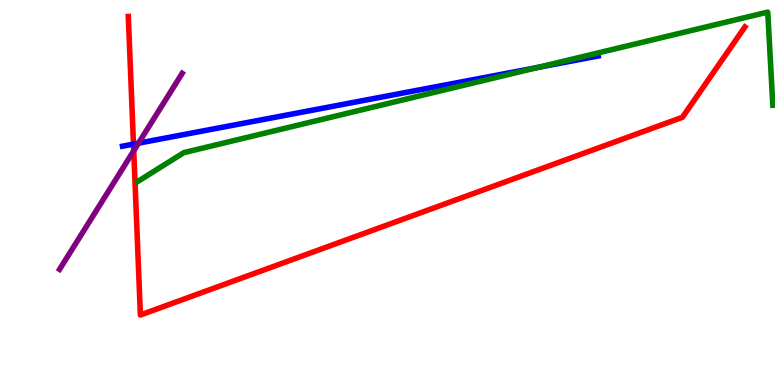[{'lines': ['blue', 'red'], 'intersections': [{'x': 1.72, 'y': 6.26}]}, {'lines': ['green', 'red'], 'intersections': []}, {'lines': ['purple', 'red'], 'intersections': [{'x': 1.73, 'y': 6.08}]}, {'lines': ['blue', 'green'], 'intersections': [{'x': 6.94, 'y': 8.25}]}, {'lines': ['blue', 'purple'], 'intersections': [{'x': 1.79, 'y': 6.28}]}, {'lines': ['green', 'purple'], 'intersections': []}]